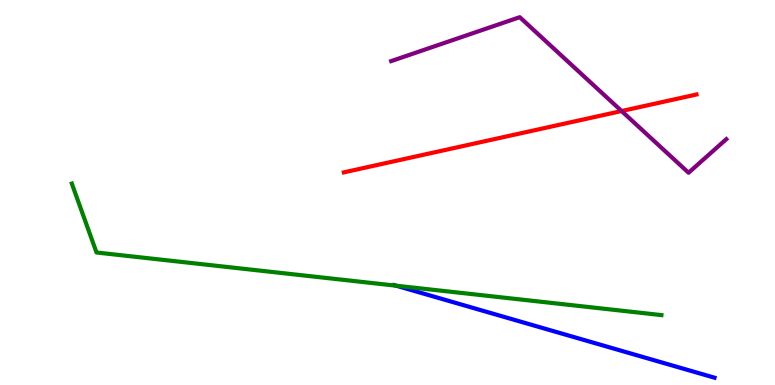[{'lines': ['blue', 'red'], 'intersections': []}, {'lines': ['green', 'red'], 'intersections': []}, {'lines': ['purple', 'red'], 'intersections': [{'x': 8.02, 'y': 7.12}]}, {'lines': ['blue', 'green'], 'intersections': [{'x': 5.11, 'y': 2.58}]}, {'lines': ['blue', 'purple'], 'intersections': []}, {'lines': ['green', 'purple'], 'intersections': []}]